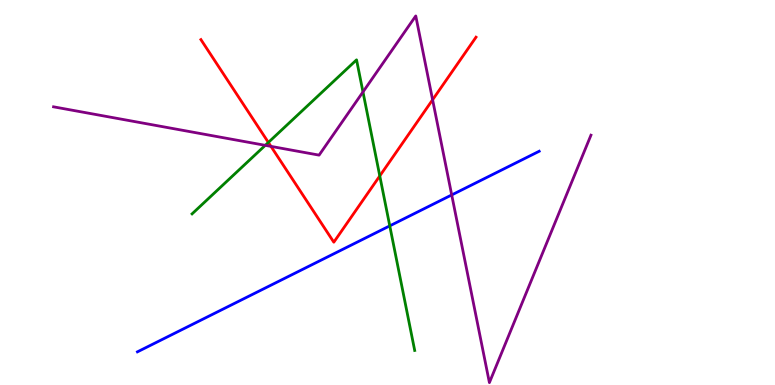[{'lines': ['blue', 'red'], 'intersections': []}, {'lines': ['green', 'red'], 'intersections': [{'x': 3.46, 'y': 6.3}, {'x': 4.9, 'y': 5.43}]}, {'lines': ['purple', 'red'], 'intersections': [{'x': 3.5, 'y': 6.2}, {'x': 5.58, 'y': 7.41}]}, {'lines': ['blue', 'green'], 'intersections': [{'x': 5.03, 'y': 4.13}]}, {'lines': ['blue', 'purple'], 'intersections': [{'x': 5.83, 'y': 4.94}]}, {'lines': ['green', 'purple'], 'intersections': [{'x': 3.42, 'y': 6.23}, {'x': 4.68, 'y': 7.61}]}]